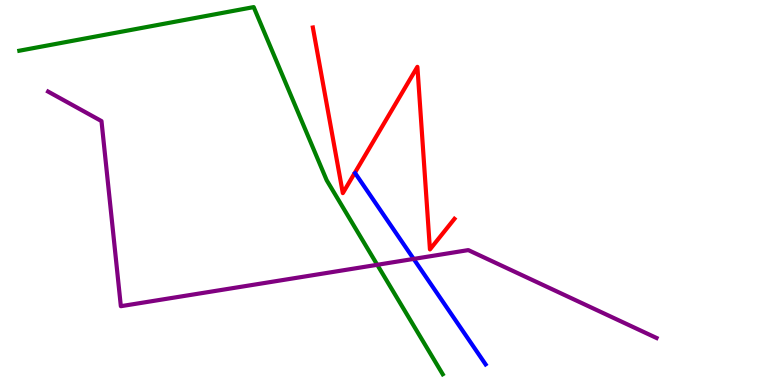[{'lines': ['blue', 'red'], 'intersections': []}, {'lines': ['green', 'red'], 'intersections': []}, {'lines': ['purple', 'red'], 'intersections': []}, {'lines': ['blue', 'green'], 'intersections': []}, {'lines': ['blue', 'purple'], 'intersections': [{'x': 5.34, 'y': 3.27}]}, {'lines': ['green', 'purple'], 'intersections': [{'x': 4.87, 'y': 3.12}]}]